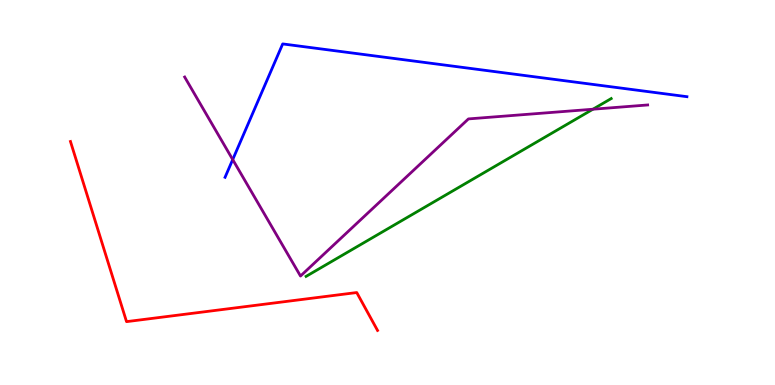[{'lines': ['blue', 'red'], 'intersections': []}, {'lines': ['green', 'red'], 'intersections': []}, {'lines': ['purple', 'red'], 'intersections': []}, {'lines': ['blue', 'green'], 'intersections': []}, {'lines': ['blue', 'purple'], 'intersections': [{'x': 3.0, 'y': 5.86}]}, {'lines': ['green', 'purple'], 'intersections': [{'x': 7.65, 'y': 7.16}]}]